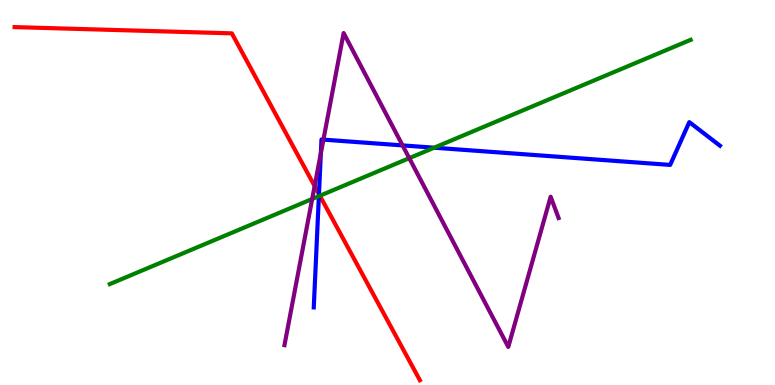[{'lines': ['blue', 'red'], 'intersections': [{'x': 4.12, 'y': 4.96}]}, {'lines': ['green', 'red'], 'intersections': [{'x': 4.13, 'y': 4.92}]}, {'lines': ['purple', 'red'], 'intersections': [{'x': 4.06, 'y': 5.17}]}, {'lines': ['blue', 'green'], 'intersections': [{'x': 4.11, 'y': 4.9}, {'x': 5.6, 'y': 6.16}]}, {'lines': ['blue', 'purple'], 'intersections': [{'x': 4.14, 'y': 6.02}, {'x': 4.17, 'y': 6.37}, {'x': 5.19, 'y': 6.22}]}, {'lines': ['green', 'purple'], 'intersections': [{'x': 4.03, 'y': 4.83}, {'x': 5.28, 'y': 5.89}]}]